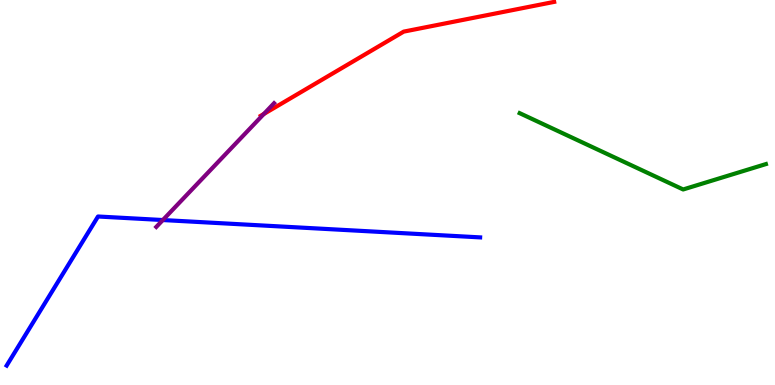[{'lines': ['blue', 'red'], 'intersections': []}, {'lines': ['green', 'red'], 'intersections': []}, {'lines': ['purple', 'red'], 'intersections': [{'x': 3.4, 'y': 7.04}]}, {'lines': ['blue', 'green'], 'intersections': []}, {'lines': ['blue', 'purple'], 'intersections': [{'x': 2.1, 'y': 4.28}]}, {'lines': ['green', 'purple'], 'intersections': []}]